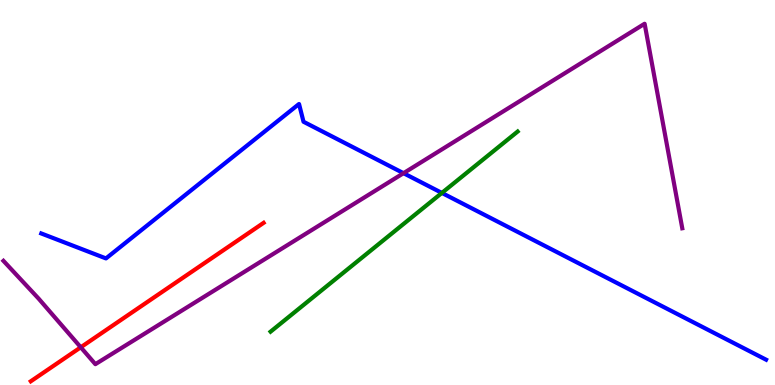[{'lines': ['blue', 'red'], 'intersections': []}, {'lines': ['green', 'red'], 'intersections': []}, {'lines': ['purple', 'red'], 'intersections': [{'x': 1.04, 'y': 0.979}]}, {'lines': ['blue', 'green'], 'intersections': [{'x': 5.7, 'y': 4.99}]}, {'lines': ['blue', 'purple'], 'intersections': [{'x': 5.21, 'y': 5.5}]}, {'lines': ['green', 'purple'], 'intersections': []}]